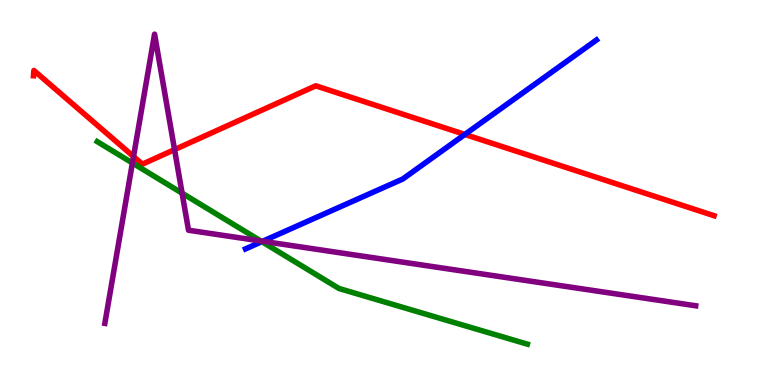[{'lines': ['blue', 'red'], 'intersections': [{'x': 6.0, 'y': 6.51}]}, {'lines': ['green', 'red'], 'intersections': []}, {'lines': ['purple', 'red'], 'intersections': [{'x': 1.72, 'y': 5.93}, {'x': 2.25, 'y': 6.11}]}, {'lines': ['blue', 'green'], 'intersections': [{'x': 3.38, 'y': 3.72}]}, {'lines': ['blue', 'purple'], 'intersections': [{'x': 3.39, 'y': 3.73}]}, {'lines': ['green', 'purple'], 'intersections': [{'x': 1.71, 'y': 5.77}, {'x': 2.35, 'y': 4.98}, {'x': 3.37, 'y': 3.74}]}]